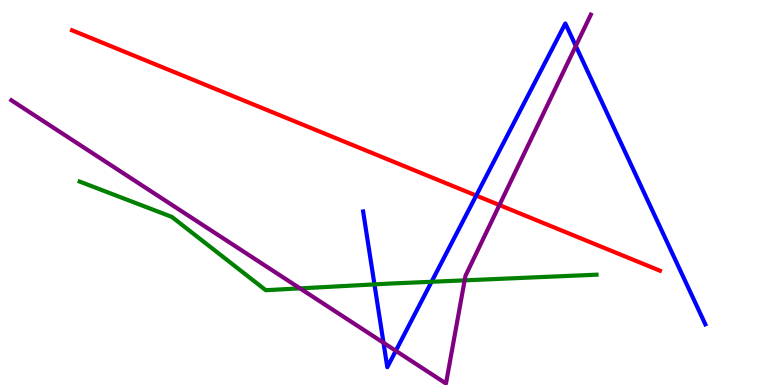[{'lines': ['blue', 'red'], 'intersections': [{'x': 6.14, 'y': 4.92}]}, {'lines': ['green', 'red'], 'intersections': []}, {'lines': ['purple', 'red'], 'intersections': [{'x': 6.44, 'y': 4.67}]}, {'lines': ['blue', 'green'], 'intersections': [{'x': 4.83, 'y': 2.61}, {'x': 5.57, 'y': 2.68}]}, {'lines': ['blue', 'purple'], 'intersections': [{'x': 4.95, 'y': 1.1}, {'x': 5.11, 'y': 0.888}, {'x': 7.43, 'y': 8.81}]}, {'lines': ['green', 'purple'], 'intersections': [{'x': 3.87, 'y': 2.51}, {'x': 6.0, 'y': 2.72}]}]